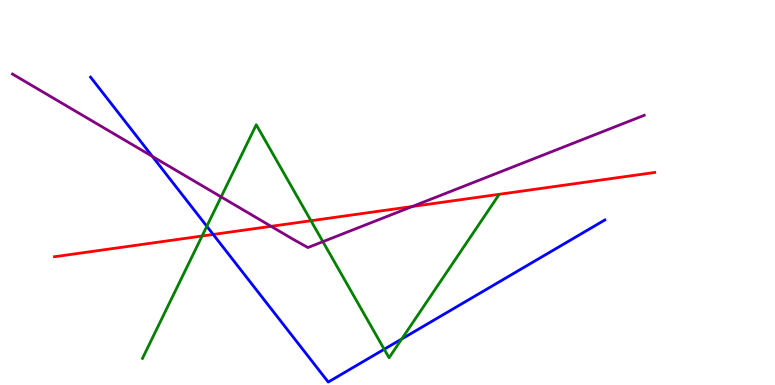[{'lines': ['blue', 'red'], 'intersections': [{'x': 2.75, 'y': 3.91}]}, {'lines': ['green', 'red'], 'intersections': [{'x': 2.61, 'y': 3.87}, {'x': 4.01, 'y': 4.27}]}, {'lines': ['purple', 'red'], 'intersections': [{'x': 3.5, 'y': 4.12}, {'x': 5.32, 'y': 4.64}]}, {'lines': ['blue', 'green'], 'intersections': [{'x': 2.67, 'y': 4.12}, {'x': 4.96, 'y': 0.929}, {'x': 5.18, 'y': 1.2}]}, {'lines': ['blue', 'purple'], 'intersections': [{'x': 1.97, 'y': 5.94}]}, {'lines': ['green', 'purple'], 'intersections': [{'x': 2.85, 'y': 4.89}, {'x': 4.17, 'y': 3.72}]}]